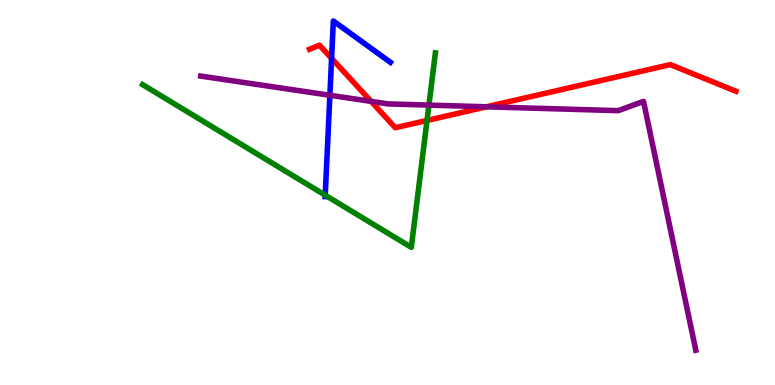[{'lines': ['blue', 'red'], 'intersections': [{'x': 4.28, 'y': 8.48}]}, {'lines': ['green', 'red'], 'intersections': [{'x': 5.51, 'y': 6.87}]}, {'lines': ['purple', 'red'], 'intersections': [{'x': 4.79, 'y': 7.37}, {'x': 6.28, 'y': 7.23}]}, {'lines': ['blue', 'green'], 'intersections': [{'x': 4.2, 'y': 4.93}]}, {'lines': ['blue', 'purple'], 'intersections': [{'x': 4.26, 'y': 7.53}]}, {'lines': ['green', 'purple'], 'intersections': [{'x': 5.53, 'y': 7.27}]}]